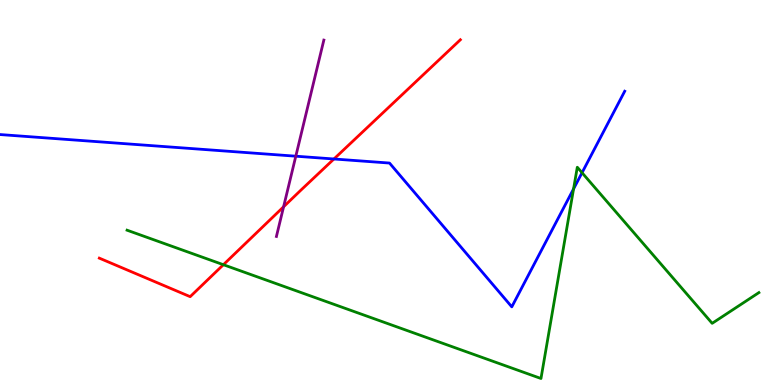[{'lines': ['blue', 'red'], 'intersections': [{'x': 4.31, 'y': 5.87}]}, {'lines': ['green', 'red'], 'intersections': [{'x': 2.88, 'y': 3.12}]}, {'lines': ['purple', 'red'], 'intersections': [{'x': 3.66, 'y': 4.63}]}, {'lines': ['blue', 'green'], 'intersections': [{'x': 7.4, 'y': 5.09}, {'x': 7.51, 'y': 5.51}]}, {'lines': ['blue', 'purple'], 'intersections': [{'x': 3.82, 'y': 5.94}]}, {'lines': ['green', 'purple'], 'intersections': []}]